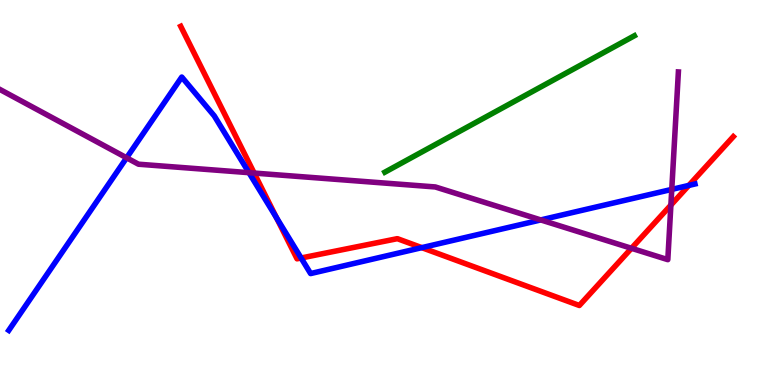[{'lines': ['blue', 'red'], 'intersections': [{'x': 3.57, 'y': 4.35}, {'x': 3.89, 'y': 3.3}, {'x': 5.44, 'y': 3.57}, {'x': 8.89, 'y': 5.18}]}, {'lines': ['green', 'red'], 'intersections': []}, {'lines': ['purple', 'red'], 'intersections': [{'x': 3.28, 'y': 5.5}, {'x': 8.15, 'y': 3.55}, {'x': 8.66, 'y': 4.67}]}, {'lines': ['blue', 'green'], 'intersections': []}, {'lines': ['blue', 'purple'], 'intersections': [{'x': 1.63, 'y': 5.9}, {'x': 3.21, 'y': 5.52}, {'x': 6.98, 'y': 4.29}, {'x': 8.67, 'y': 5.08}]}, {'lines': ['green', 'purple'], 'intersections': []}]